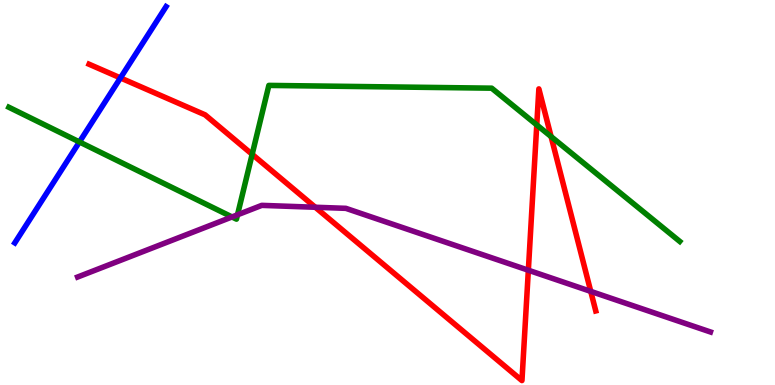[{'lines': ['blue', 'red'], 'intersections': [{'x': 1.55, 'y': 7.98}]}, {'lines': ['green', 'red'], 'intersections': [{'x': 3.25, 'y': 5.99}, {'x': 6.93, 'y': 6.76}, {'x': 7.11, 'y': 6.45}]}, {'lines': ['purple', 'red'], 'intersections': [{'x': 4.07, 'y': 4.62}, {'x': 6.82, 'y': 2.98}, {'x': 7.62, 'y': 2.43}]}, {'lines': ['blue', 'green'], 'intersections': [{'x': 1.02, 'y': 6.31}]}, {'lines': ['blue', 'purple'], 'intersections': []}, {'lines': ['green', 'purple'], 'intersections': [{'x': 2.99, 'y': 4.36}, {'x': 3.06, 'y': 4.42}]}]